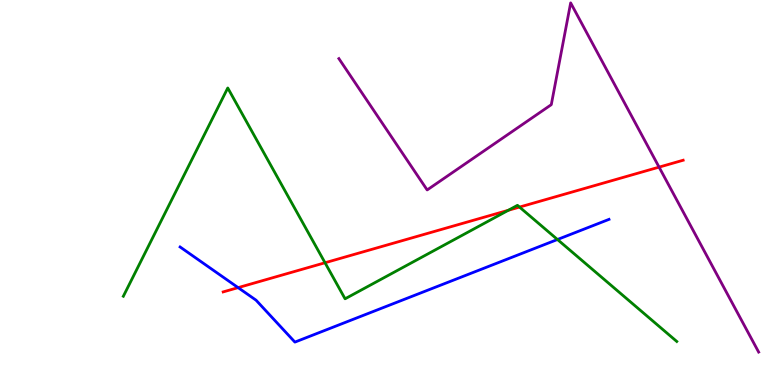[{'lines': ['blue', 'red'], 'intersections': [{'x': 3.07, 'y': 2.53}]}, {'lines': ['green', 'red'], 'intersections': [{'x': 4.19, 'y': 3.18}, {'x': 6.56, 'y': 4.54}, {'x': 6.7, 'y': 4.62}]}, {'lines': ['purple', 'red'], 'intersections': [{'x': 8.5, 'y': 5.66}]}, {'lines': ['blue', 'green'], 'intersections': [{'x': 7.19, 'y': 3.78}]}, {'lines': ['blue', 'purple'], 'intersections': []}, {'lines': ['green', 'purple'], 'intersections': []}]